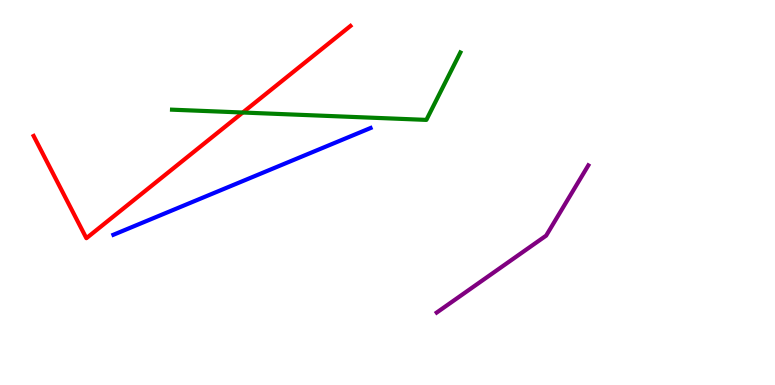[{'lines': ['blue', 'red'], 'intersections': []}, {'lines': ['green', 'red'], 'intersections': [{'x': 3.13, 'y': 7.08}]}, {'lines': ['purple', 'red'], 'intersections': []}, {'lines': ['blue', 'green'], 'intersections': []}, {'lines': ['blue', 'purple'], 'intersections': []}, {'lines': ['green', 'purple'], 'intersections': []}]